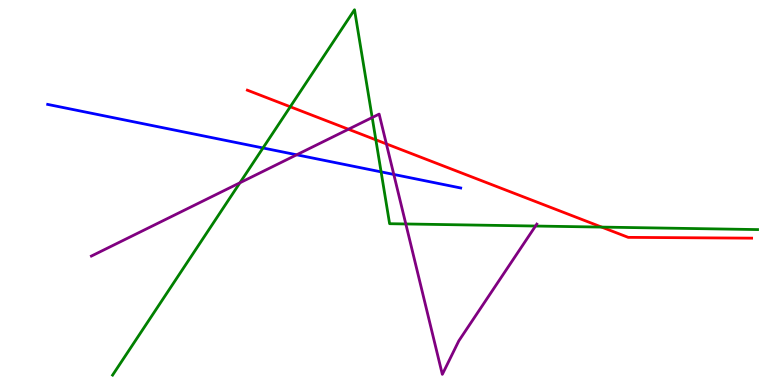[{'lines': ['blue', 'red'], 'intersections': []}, {'lines': ['green', 'red'], 'intersections': [{'x': 3.75, 'y': 7.23}, {'x': 4.85, 'y': 6.37}, {'x': 7.76, 'y': 4.1}]}, {'lines': ['purple', 'red'], 'intersections': [{'x': 4.5, 'y': 6.64}, {'x': 4.99, 'y': 6.26}]}, {'lines': ['blue', 'green'], 'intersections': [{'x': 3.39, 'y': 6.16}, {'x': 4.92, 'y': 5.54}]}, {'lines': ['blue', 'purple'], 'intersections': [{'x': 3.83, 'y': 5.98}, {'x': 5.08, 'y': 5.47}]}, {'lines': ['green', 'purple'], 'intersections': [{'x': 3.1, 'y': 5.25}, {'x': 4.8, 'y': 6.95}, {'x': 5.24, 'y': 4.18}, {'x': 6.91, 'y': 4.13}]}]